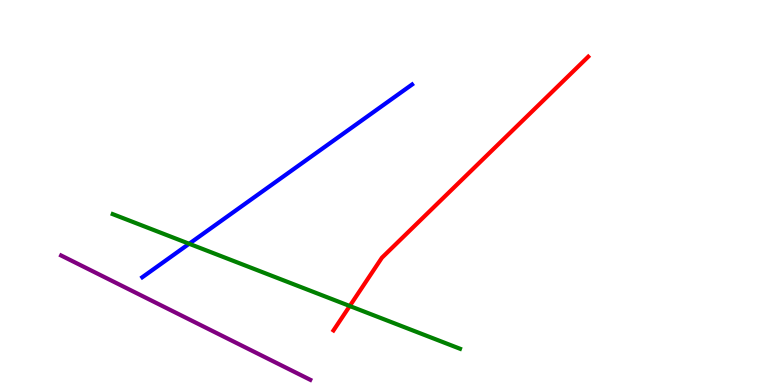[{'lines': ['blue', 'red'], 'intersections': []}, {'lines': ['green', 'red'], 'intersections': [{'x': 4.51, 'y': 2.05}]}, {'lines': ['purple', 'red'], 'intersections': []}, {'lines': ['blue', 'green'], 'intersections': [{'x': 2.44, 'y': 3.67}]}, {'lines': ['blue', 'purple'], 'intersections': []}, {'lines': ['green', 'purple'], 'intersections': []}]